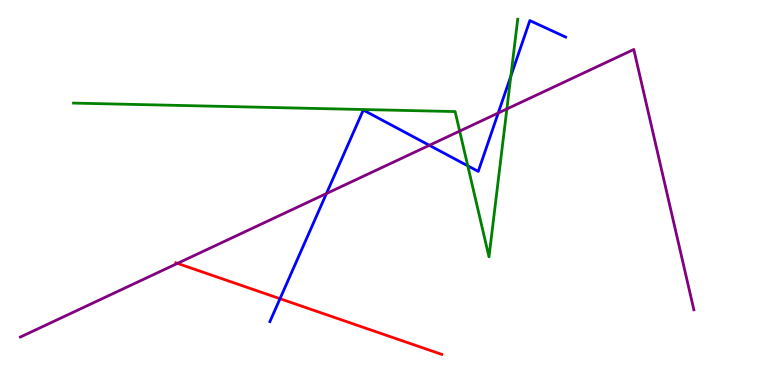[{'lines': ['blue', 'red'], 'intersections': [{'x': 3.61, 'y': 2.24}]}, {'lines': ['green', 'red'], 'intersections': []}, {'lines': ['purple', 'red'], 'intersections': [{'x': 2.29, 'y': 3.16}]}, {'lines': ['blue', 'green'], 'intersections': [{'x': 6.04, 'y': 5.69}, {'x': 6.59, 'y': 8.02}]}, {'lines': ['blue', 'purple'], 'intersections': [{'x': 4.21, 'y': 4.97}, {'x': 5.54, 'y': 6.23}, {'x': 6.43, 'y': 7.06}]}, {'lines': ['green', 'purple'], 'intersections': [{'x': 5.93, 'y': 6.59}, {'x': 6.54, 'y': 7.17}]}]